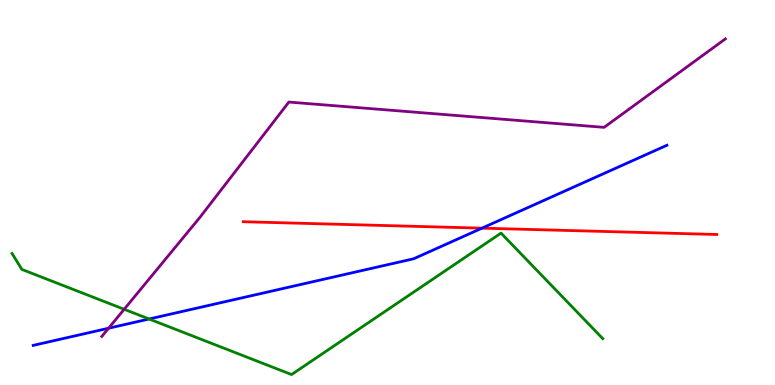[{'lines': ['blue', 'red'], 'intersections': [{'x': 6.22, 'y': 4.07}]}, {'lines': ['green', 'red'], 'intersections': []}, {'lines': ['purple', 'red'], 'intersections': []}, {'lines': ['blue', 'green'], 'intersections': [{'x': 1.92, 'y': 1.71}]}, {'lines': ['blue', 'purple'], 'intersections': [{'x': 1.4, 'y': 1.47}]}, {'lines': ['green', 'purple'], 'intersections': [{'x': 1.6, 'y': 1.97}]}]